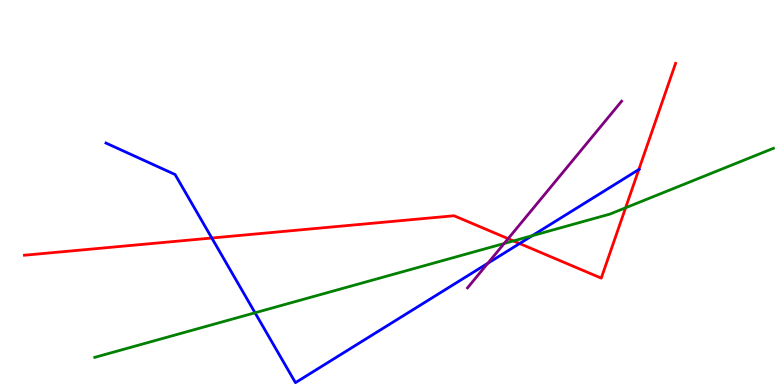[{'lines': ['blue', 'red'], 'intersections': [{'x': 2.73, 'y': 3.82}, {'x': 6.7, 'y': 3.67}, {'x': 8.24, 'y': 5.6}]}, {'lines': ['green', 'red'], 'intersections': [{'x': 6.63, 'y': 3.74}, {'x': 8.07, 'y': 4.6}]}, {'lines': ['purple', 'red'], 'intersections': [{'x': 6.56, 'y': 3.8}]}, {'lines': ['blue', 'green'], 'intersections': [{'x': 3.29, 'y': 1.88}, {'x': 6.87, 'y': 3.88}]}, {'lines': ['blue', 'purple'], 'intersections': [{'x': 6.29, 'y': 3.16}]}, {'lines': ['green', 'purple'], 'intersections': [{'x': 6.5, 'y': 3.68}]}]